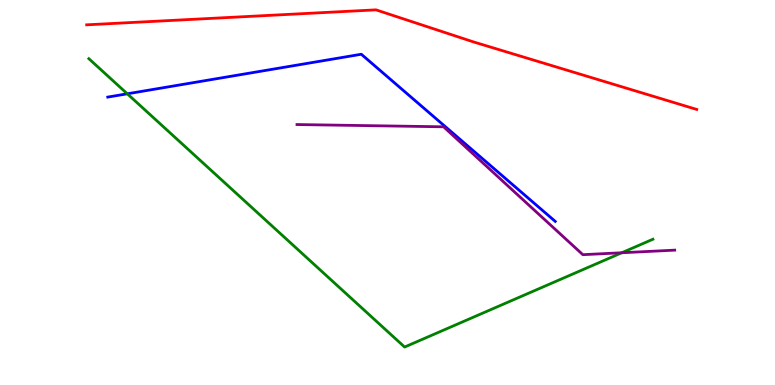[{'lines': ['blue', 'red'], 'intersections': []}, {'lines': ['green', 'red'], 'intersections': []}, {'lines': ['purple', 'red'], 'intersections': []}, {'lines': ['blue', 'green'], 'intersections': [{'x': 1.64, 'y': 7.56}]}, {'lines': ['blue', 'purple'], 'intersections': []}, {'lines': ['green', 'purple'], 'intersections': [{'x': 8.02, 'y': 3.43}]}]